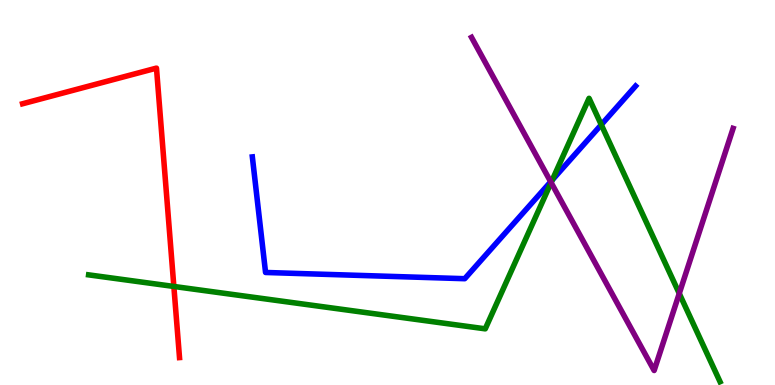[{'lines': ['blue', 'red'], 'intersections': []}, {'lines': ['green', 'red'], 'intersections': [{'x': 2.24, 'y': 2.56}]}, {'lines': ['purple', 'red'], 'intersections': []}, {'lines': ['blue', 'green'], 'intersections': [{'x': 7.13, 'y': 5.33}, {'x': 7.76, 'y': 6.76}]}, {'lines': ['blue', 'purple'], 'intersections': [{'x': 7.11, 'y': 5.28}]}, {'lines': ['green', 'purple'], 'intersections': [{'x': 7.11, 'y': 5.26}, {'x': 8.76, 'y': 2.38}]}]